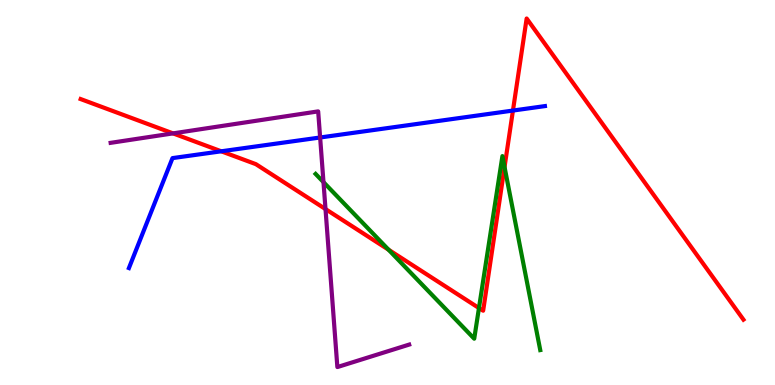[{'lines': ['blue', 'red'], 'intersections': [{'x': 2.85, 'y': 6.07}, {'x': 6.62, 'y': 7.13}]}, {'lines': ['green', 'red'], 'intersections': [{'x': 5.01, 'y': 3.51}, {'x': 6.18, 'y': 2.0}, {'x': 6.51, 'y': 5.66}]}, {'lines': ['purple', 'red'], 'intersections': [{'x': 2.23, 'y': 6.54}, {'x': 4.2, 'y': 4.57}]}, {'lines': ['blue', 'green'], 'intersections': []}, {'lines': ['blue', 'purple'], 'intersections': [{'x': 4.13, 'y': 6.43}]}, {'lines': ['green', 'purple'], 'intersections': [{'x': 4.17, 'y': 5.27}]}]